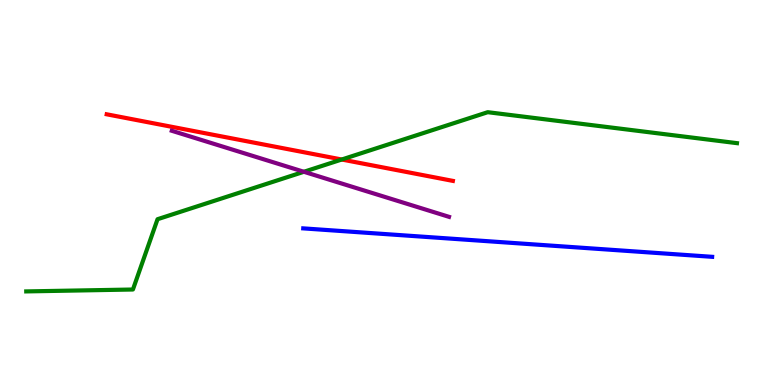[{'lines': ['blue', 'red'], 'intersections': []}, {'lines': ['green', 'red'], 'intersections': [{'x': 4.41, 'y': 5.86}]}, {'lines': ['purple', 'red'], 'intersections': []}, {'lines': ['blue', 'green'], 'intersections': []}, {'lines': ['blue', 'purple'], 'intersections': []}, {'lines': ['green', 'purple'], 'intersections': [{'x': 3.92, 'y': 5.54}]}]